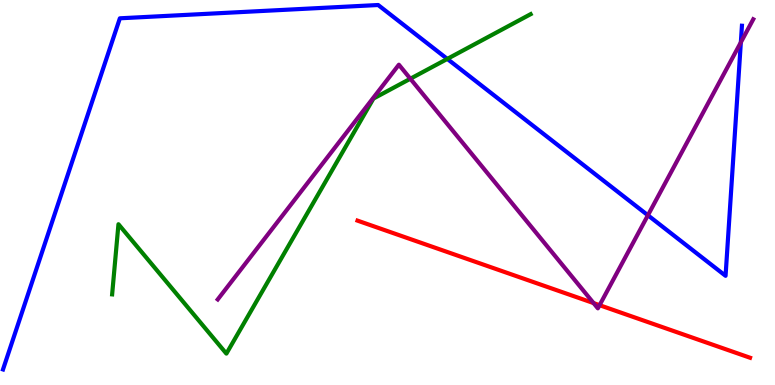[{'lines': ['blue', 'red'], 'intersections': []}, {'lines': ['green', 'red'], 'intersections': []}, {'lines': ['purple', 'red'], 'intersections': [{'x': 7.66, 'y': 2.13}, {'x': 7.74, 'y': 2.07}]}, {'lines': ['blue', 'green'], 'intersections': [{'x': 5.77, 'y': 8.47}]}, {'lines': ['blue', 'purple'], 'intersections': [{'x': 8.36, 'y': 4.41}, {'x': 9.56, 'y': 8.9}]}, {'lines': ['green', 'purple'], 'intersections': [{'x': 5.29, 'y': 7.95}]}]